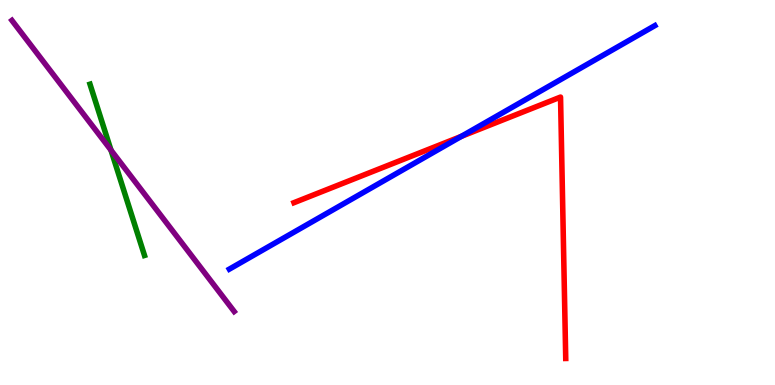[{'lines': ['blue', 'red'], 'intersections': [{'x': 5.95, 'y': 6.46}]}, {'lines': ['green', 'red'], 'intersections': []}, {'lines': ['purple', 'red'], 'intersections': []}, {'lines': ['blue', 'green'], 'intersections': []}, {'lines': ['blue', 'purple'], 'intersections': []}, {'lines': ['green', 'purple'], 'intersections': [{'x': 1.43, 'y': 6.1}]}]